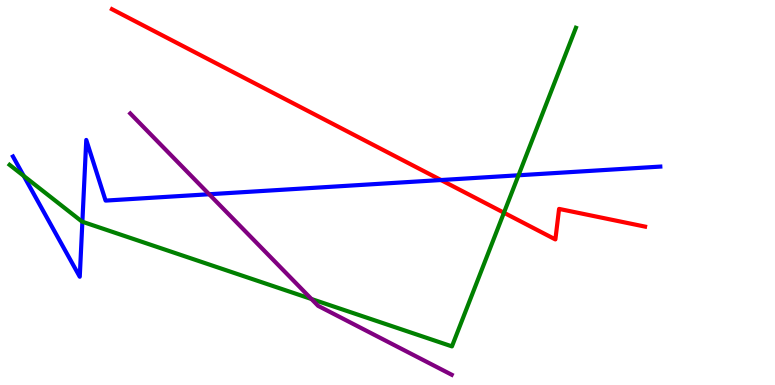[{'lines': ['blue', 'red'], 'intersections': [{'x': 5.69, 'y': 5.32}]}, {'lines': ['green', 'red'], 'intersections': [{'x': 6.5, 'y': 4.47}]}, {'lines': ['purple', 'red'], 'intersections': []}, {'lines': ['blue', 'green'], 'intersections': [{'x': 0.307, 'y': 5.43}, {'x': 1.06, 'y': 4.24}, {'x': 6.69, 'y': 5.45}]}, {'lines': ['blue', 'purple'], 'intersections': [{'x': 2.7, 'y': 4.95}]}, {'lines': ['green', 'purple'], 'intersections': [{'x': 4.02, 'y': 2.23}]}]